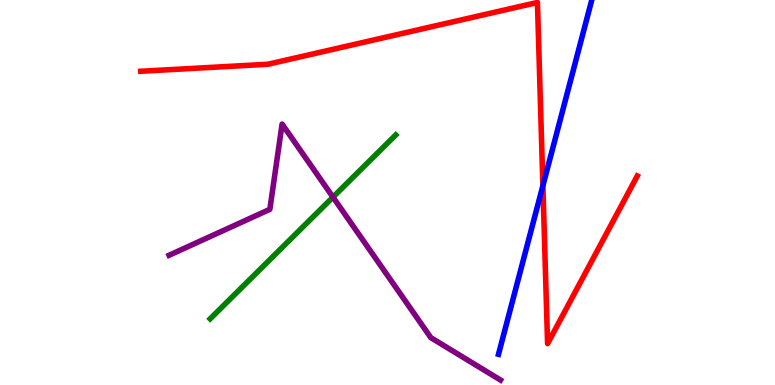[{'lines': ['blue', 'red'], 'intersections': [{'x': 7.0, 'y': 5.18}]}, {'lines': ['green', 'red'], 'intersections': []}, {'lines': ['purple', 'red'], 'intersections': []}, {'lines': ['blue', 'green'], 'intersections': []}, {'lines': ['blue', 'purple'], 'intersections': []}, {'lines': ['green', 'purple'], 'intersections': [{'x': 4.3, 'y': 4.88}]}]